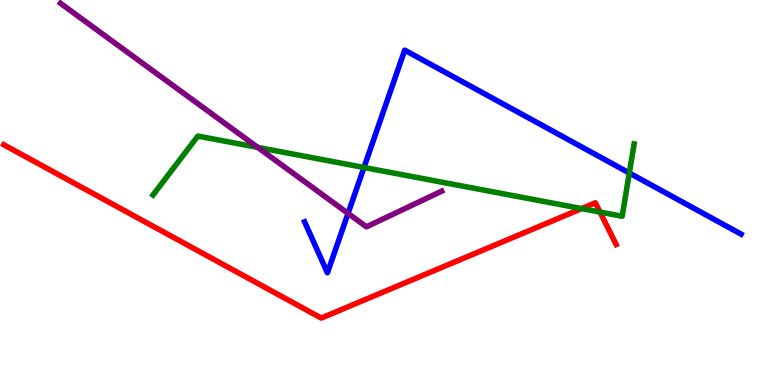[{'lines': ['blue', 'red'], 'intersections': []}, {'lines': ['green', 'red'], 'intersections': [{'x': 7.5, 'y': 4.58}, {'x': 7.74, 'y': 4.49}]}, {'lines': ['purple', 'red'], 'intersections': []}, {'lines': ['blue', 'green'], 'intersections': [{'x': 4.7, 'y': 5.65}, {'x': 8.12, 'y': 5.51}]}, {'lines': ['blue', 'purple'], 'intersections': [{'x': 4.49, 'y': 4.46}]}, {'lines': ['green', 'purple'], 'intersections': [{'x': 3.33, 'y': 6.17}]}]